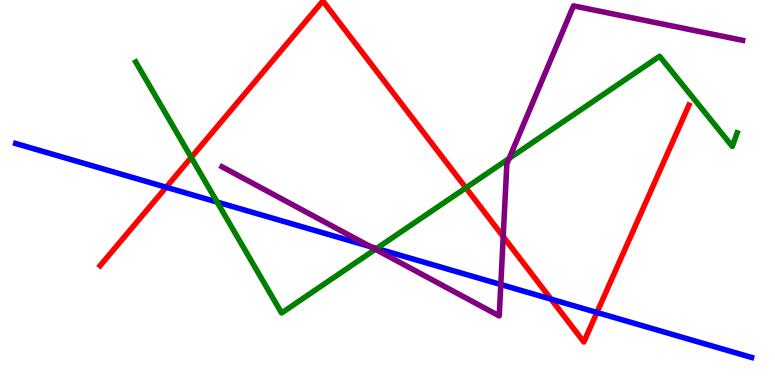[{'lines': ['blue', 'red'], 'intersections': [{'x': 2.14, 'y': 5.14}, {'x': 7.11, 'y': 2.23}, {'x': 7.7, 'y': 1.88}]}, {'lines': ['green', 'red'], 'intersections': [{'x': 2.47, 'y': 5.91}, {'x': 6.01, 'y': 5.12}]}, {'lines': ['purple', 'red'], 'intersections': [{'x': 6.49, 'y': 3.85}]}, {'lines': ['blue', 'green'], 'intersections': [{'x': 2.8, 'y': 4.75}, {'x': 4.86, 'y': 3.55}]}, {'lines': ['blue', 'purple'], 'intersections': [{'x': 4.78, 'y': 3.59}, {'x': 6.46, 'y': 2.61}]}, {'lines': ['green', 'purple'], 'intersections': [{'x': 4.84, 'y': 3.53}, {'x': 6.57, 'y': 5.88}]}]